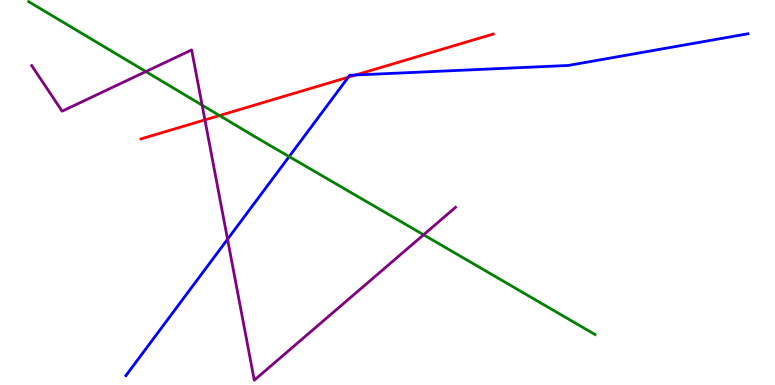[{'lines': ['blue', 'red'], 'intersections': [{'x': 4.49, 'y': 8.0}, {'x': 4.59, 'y': 8.05}]}, {'lines': ['green', 'red'], 'intersections': [{'x': 2.83, 'y': 7.0}]}, {'lines': ['purple', 'red'], 'intersections': [{'x': 2.64, 'y': 6.89}]}, {'lines': ['blue', 'green'], 'intersections': [{'x': 3.73, 'y': 5.93}]}, {'lines': ['blue', 'purple'], 'intersections': [{'x': 2.94, 'y': 3.79}]}, {'lines': ['green', 'purple'], 'intersections': [{'x': 1.88, 'y': 8.14}, {'x': 2.61, 'y': 7.27}, {'x': 5.47, 'y': 3.9}]}]